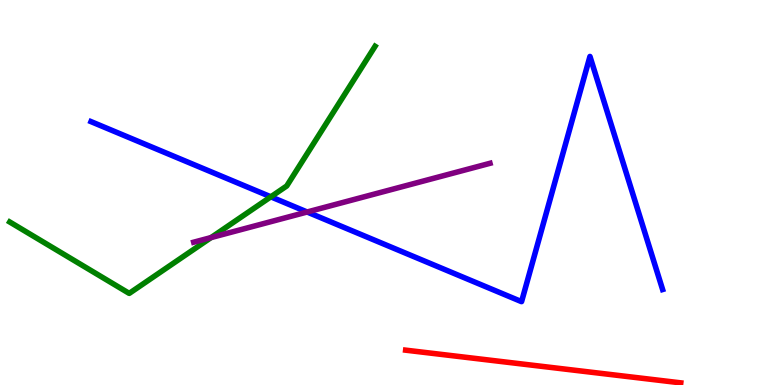[{'lines': ['blue', 'red'], 'intersections': []}, {'lines': ['green', 'red'], 'intersections': []}, {'lines': ['purple', 'red'], 'intersections': []}, {'lines': ['blue', 'green'], 'intersections': [{'x': 3.49, 'y': 4.89}]}, {'lines': ['blue', 'purple'], 'intersections': [{'x': 3.96, 'y': 4.49}]}, {'lines': ['green', 'purple'], 'intersections': [{'x': 2.72, 'y': 3.83}]}]